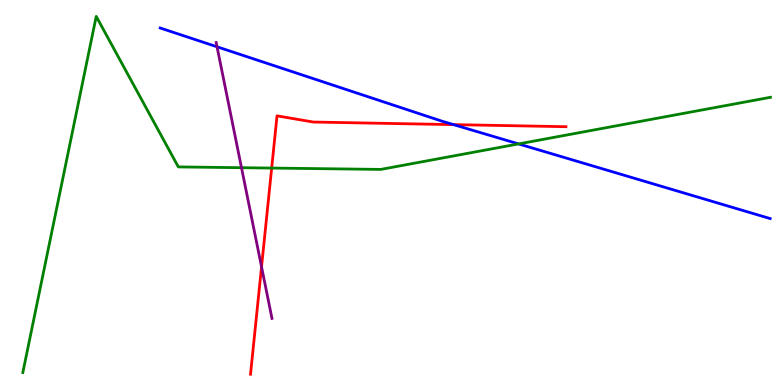[{'lines': ['blue', 'red'], 'intersections': [{'x': 5.85, 'y': 6.76}]}, {'lines': ['green', 'red'], 'intersections': [{'x': 3.51, 'y': 5.63}]}, {'lines': ['purple', 'red'], 'intersections': [{'x': 3.37, 'y': 3.07}]}, {'lines': ['blue', 'green'], 'intersections': [{'x': 6.69, 'y': 6.26}]}, {'lines': ['blue', 'purple'], 'intersections': [{'x': 2.8, 'y': 8.78}]}, {'lines': ['green', 'purple'], 'intersections': [{'x': 3.12, 'y': 5.64}]}]